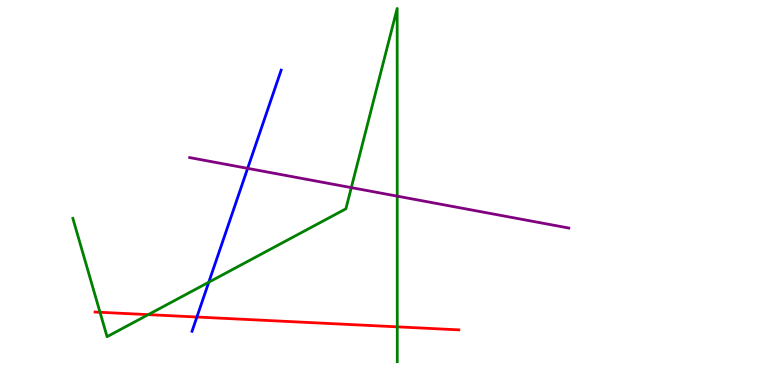[{'lines': ['blue', 'red'], 'intersections': [{'x': 2.54, 'y': 1.77}]}, {'lines': ['green', 'red'], 'intersections': [{'x': 1.29, 'y': 1.89}, {'x': 1.91, 'y': 1.83}, {'x': 5.13, 'y': 1.51}]}, {'lines': ['purple', 'red'], 'intersections': []}, {'lines': ['blue', 'green'], 'intersections': [{'x': 2.69, 'y': 2.67}]}, {'lines': ['blue', 'purple'], 'intersections': [{'x': 3.2, 'y': 5.63}]}, {'lines': ['green', 'purple'], 'intersections': [{'x': 4.53, 'y': 5.13}, {'x': 5.13, 'y': 4.91}]}]